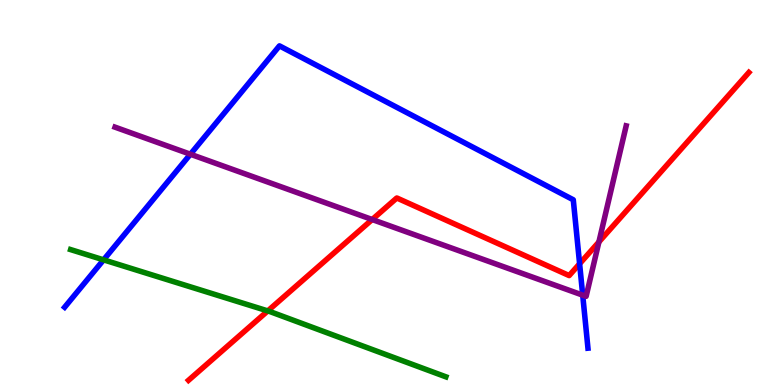[{'lines': ['blue', 'red'], 'intersections': [{'x': 7.48, 'y': 3.15}]}, {'lines': ['green', 'red'], 'intersections': [{'x': 3.46, 'y': 1.92}]}, {'lines': ['purple', 'red'], 'intersections': [{'x': 4.8, 'y': 4.3}, {'x': 7.73, 'y': 3.72}]}, {'lines': ['blue', 'green'], 'intersections': [{'x': 1.34, 'y': 3.25}]}, {'lines': ['blue', 'purple'], 'intersections': [{'x': 2.46, 'y': 5.99}, {'x': 7.52, 'y': 2.33}]}, {'lines': ['green', 'purple'], 'intersections': []}]